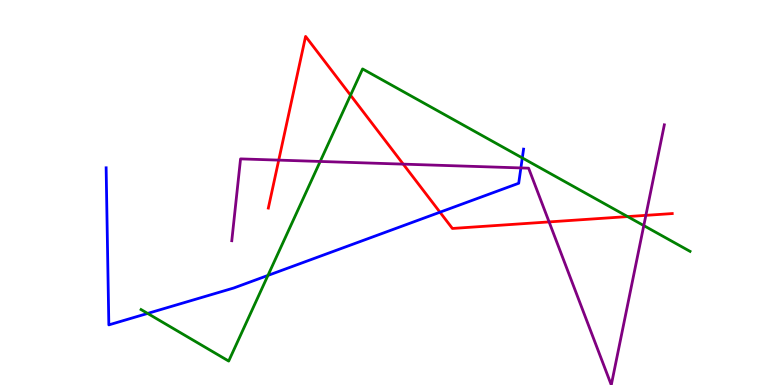[{'lines': ['blue', 'red'], 'intersections': [{'x': 5.68, 'y': 4.49}]}, {'lines': ['green', 'red'], 'intersections': [{'x': 4.52, 'y': 7.53}, {'x': 8.1, 'y': 4.37}]}, {'lines': ['purple', 'red'], 'intersections': [{'x': 3.6, 'y': 5.84}, {'x': 5.2, 'y': 5.74}, {'x': 7.09, 'y': 4.24}, {'x': 8.33, 'y': 4.41}]}, {'lines': ['blue', 'green'], 'intersections': [{'x': 1.9, 'y': 1.86}, {'x': 3.46, 'y': 2.85}, {'x': 6.74, 'y': 5.9}]}, {'lines': ['blue', 'purple'], 'intersections': [{'x': 6.72, 'y': 5.64}]}, {'lines': ['green', 'purple'], 'intersections': [{'x': 4.13, 'y': 5.81}, {'x': 8.31, 'y': 4.14}]}]